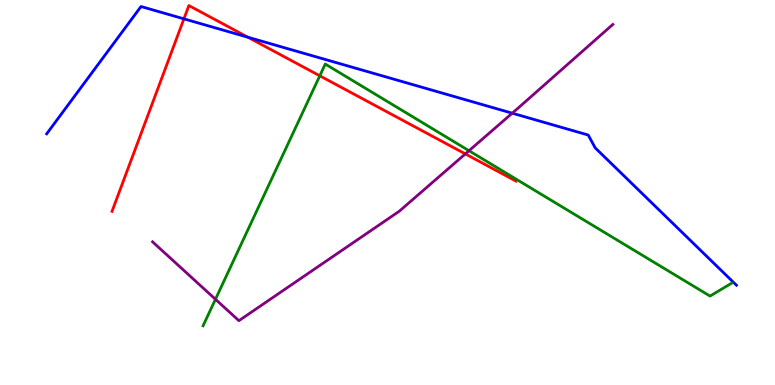[{'lines': ['blue', 'red'], 'intersections': [{'x': 2.37, 'y': 9.51}, {'x': 3.2, 'y': 9.03}]}, {'lines': ['green', 'red'], 'intersections': [{'x': 4.13, 'y': 8.03}]}, {'lines': ['purple', 'red'], 'intersections': [{'x': 6.0, 'y': 6.0}]}, {'lines': ['blue', 'green'], 'intersections': []}, {'lines': ['blue', 'purple'], 'intersections': [{'x': 6.61, 'y': 7.06}]}, {'lines': ['green', 'purple'], 'intersections': [{'x': 2.78, 'y': 2.23}, {'x': 6.05, 'y': 6.09}]}]